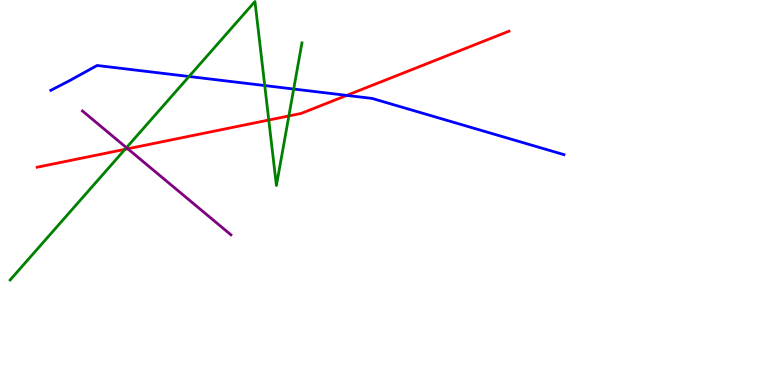[{'lines': ['blue', 'red'], 'intersections': [{'x': 4.47, 'y': 7.52}]}, {'lines': ['green', 'red'], 'intersections': [{'x': 1.61, 'y': 6.12}, {'x': 3.47, 'y': 6.88}, {'x': 3.73, 'y': 6.99}]}, {'lines': ['purple', 'red'], 'intersections': [{'x': 1.65, 'y': 6.14}]}, {'lines': ['blue', 'green'], 'intersections': [{'x': 2.44, 'y': 8.01}, {'x': 3.42, 'y': 7.78}, {'x': 3.79, 'y': 7.69}]}, {'lines': ['blue', 'purple'], 'intersections': []}, {'lines': ['green', 'purple'], 'intersections': [{'x': 1.63, 'y': 6.16}]}]